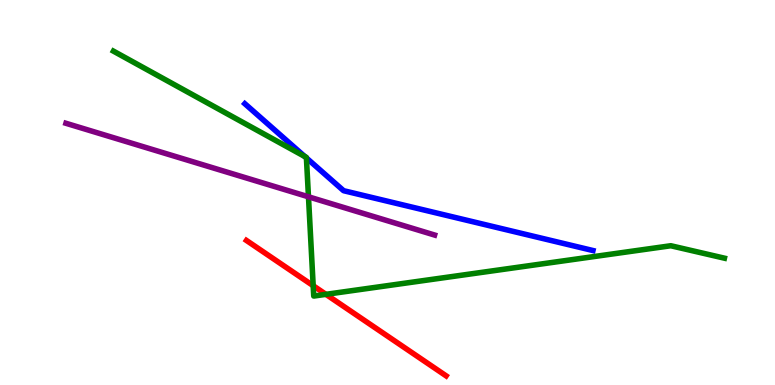[{'lines': ['blue', 'red'], 'intersections': []}, {'lines': ['green', 'red'], 'intersections': [{'x': 4.04, 'y': 2.58}, {'x': 4.21, 'y': 2.35}]}, {'lines': ['purple', 'red'], 'intersections': []}, {'lines': ['blue', 'green'], 'intersections': [{'x': 3.93, 'y': 5.94}, {'x': 3.95, 'y': 5.9}]}, {'lines': ['blue', 'purple'], 'intersections': []}, {'lines': ['green', 'purple'], 'intersections': [{'x': 3.98, 'y': 4.89}]}]